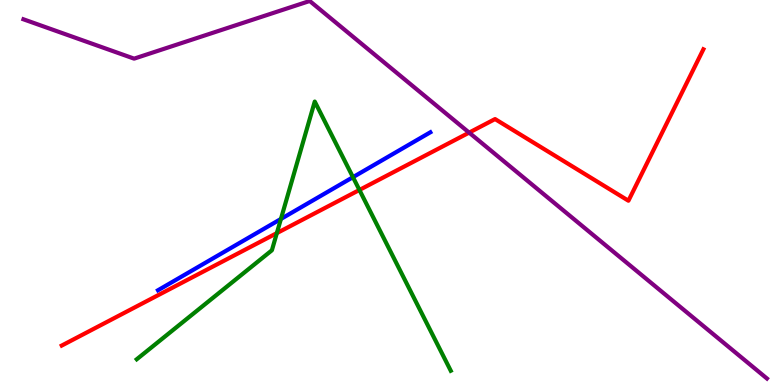[{'lines': ['blue', 'red'], 'intersections': []}, {'lines': ['green', 'red'], 'intersections': [{'x': 3.57, 'y': 3.94}, {'x': 4.64, 'y': 5.07}]}, {'lines': ['purple', 'red'], 'intersections': [{'x': 6.05, 'y': 6.56}]}, {'lines': ['blue', 'green'], 'intersections': [{'x': 3.62, 'y': 4.31}, {'x': 4.55, 'y': 5.4}]}, {'lines': ['blue', 'purple'], 'intersections': []}, {'lines': ['green', 'purple'], 'intersections': []}]